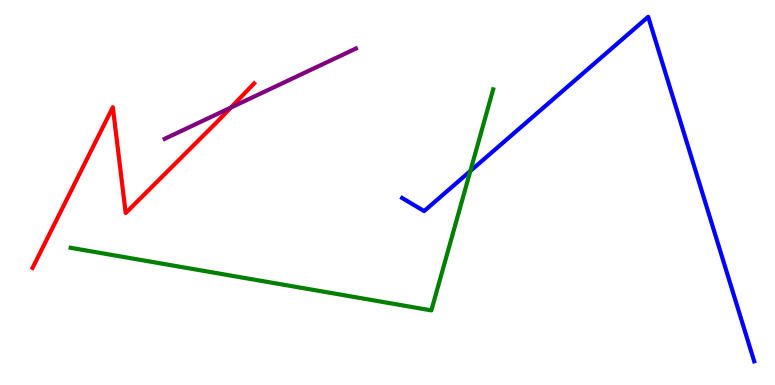[{'lines': ['blue', 'red'], 'intersections': []}, {'lines': ['green', 'red'], 'intersections': []}, {'lines': ['purple', 'red'], 'intersections': [{'x': 2.98, 'y': 7.21}]}, {'lines': ['blue', 'green'], 'intersections': [{'x': 6.07, 'y': 5.56}]}, {'lines': ['blue', 'purple'], 'intersections': []}, {'lines': ['green', 'purple'], 'intersections': []}]